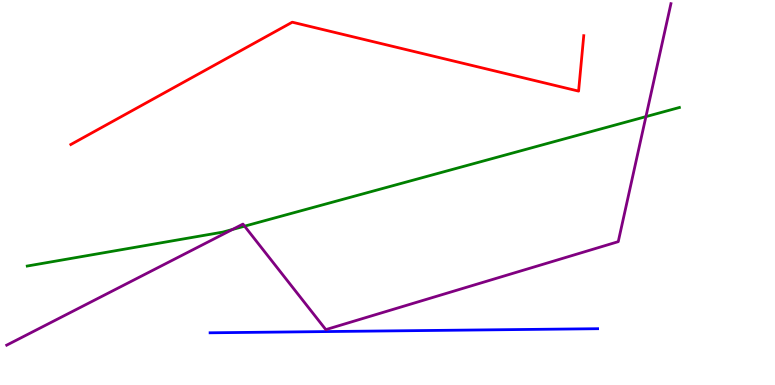[{'lines': ['blue', 'red'], 'intersections': []}, {'lines': ['green', 'red'], 'intersections': []}, {'lines': ['purple', 'red'], 'intersections': []}, {'lines': ['blue', 'green'], 'intersections': []}, {'lines': ['blue', 'purple'], 'intersections': []}, {'lines': ['green', 'purple'], 'intersections': [{'x': 3.0, 'y': 4.04}, {'x': 3.16, 'y': 4.13}, {'x': 8.33, 'y': 6.97}]}]